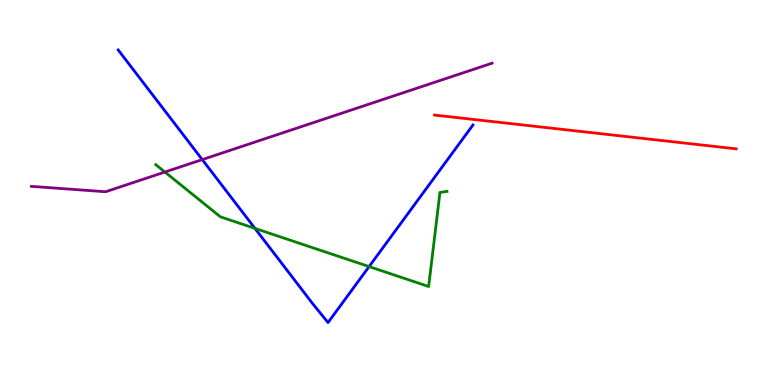[{'lines': ['blue', 'red'], 'intersections': []}, {'lines': ['green', 'red'], 'intersections': []}, {'lines': ['purple', 'red'], 'intersections': []}, {'lines': ['blue', 'green'], 'intersections': [{'x': 3.29, 'y': 4.07}, {'x': 4.76, 'y': 3.08}]}, {'lines': ['blue', 'purple'], 'intersections': [{'x': 2.61, 'y': 5.85}]}, {'lines': ['green', 'purple'], 'intersections': [{'x': 2.13, 'y': 5.53}]}]